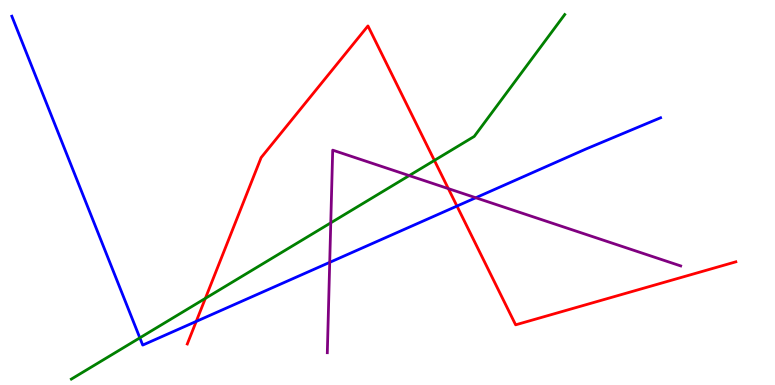[{'lines': ['blue', 'red'], 'intersections': [{'x': 2.53, 'y': 1.65}, {'x': 5.9, 'y': 4.65}]}, {'lines': ['green', 'red'], 'intersections': [{'x': 2.65, 'y': 2.25}, {'x': 5.61, 'y': 5.83}]}, {'lines': ['purple', 'red'], 'intersections': [{'x': 5.78, 'y': 5.1}]}, {'lines': ['blue', 'green'], 'intersections': [{'x': 1.8, 'y': 1.22}]}, {'lines': ['blue', 'purple'], 'intersections': [{'x': 4.25, 'y': 3.19}, {'x': 6.14, 'y': 4.86}]}, {'lines': ['green', 'purple'], 'intersections': [{'x': 4.27, 'y': 4.21}, {'x': 5.28, 'y': 5.44}]}]